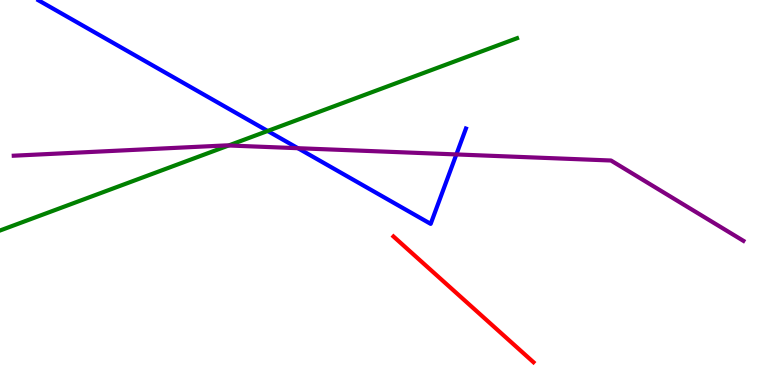[{'lines': ['blue', 'red'], 'intersections': []}, {'lines': ['green', 'red'], 'intersections': []}, {'lines': ['purple', 'red'], 'intersections': []}, {'lines': ['blue', 'green'], 'intersections': [{'x': 3.45, 'y': 6.6}]}, {'lines': ['blue', 'purple'], 'intersections': [{'x': 3.84, 'y': 6.15}, {'x': 5.89, 'y': 5.99}]}, {'lines': ['green', 'purple'], 'intersections': [{'x': 2.95, 'y': 6.22}]}]